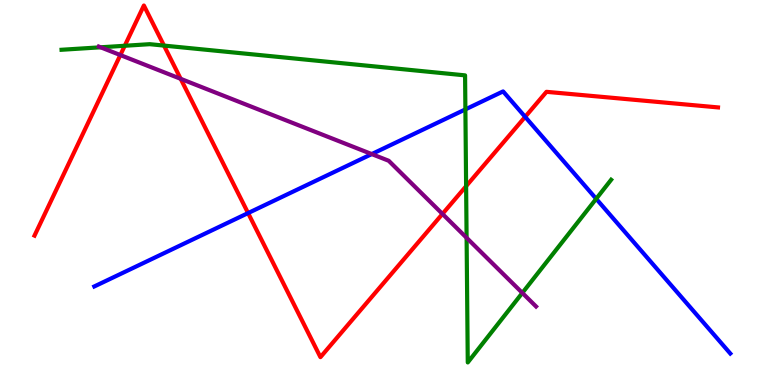[{'lines': ['blue', 'red'], 'intersections': [{'x': 3.2, 'y': 4.47}, {'x': 6.78, 'y': 6.96}]}, {'lines': ['green', 'red'], 'intersections': [{'x': 1.61, 'y': 8.81}, {'x': 2.12, 'y': 8.82}, {'x': 6.01, 'y': 5.16}]}, {'lines': ['purple', 'red'], 'intersections': [{'x': 1.55, 'y': 8.57}, {'x': 2.33, 'y': 7.95}, {'x': 5.71, 'y': 4.44}]}, {'lines': ['blue', 'green'], 'intersections': [{'x': 6.01, 'y': 7.16}, {'x': 7.69, 'y': 4.84}]}, {'lines': ['blue', 'purple'], 'intersections': [{'x': 4.8, 'y': 6.0}]}, {'lines': ['green', 'purple'], 'intersections': [{'x': 1.3, 'y': 8.77}, {'x': 6.02, 'y': 3.82}, {'x': 6.74, 'y': 2.39}]}]